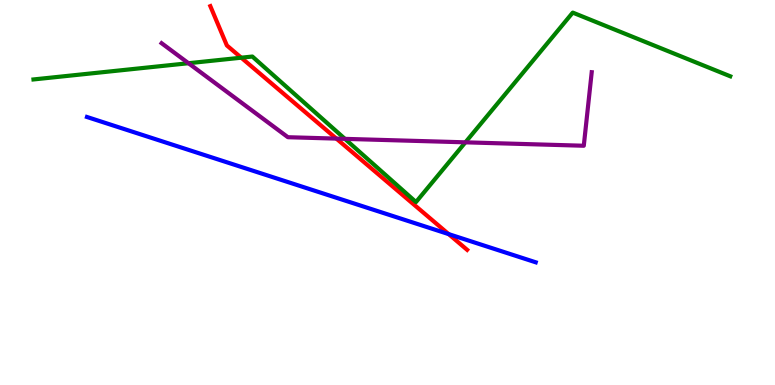[{'lines': ['blue', 'red'], 'intersections': [{'x': 5.79, 'y': 3.92}]}, {'lines': ['green', 'red'], 'intersections': [{'x': 3.11, 'y': 8.5}]}, {'lines': ['purple', 'red'], 'intersections': [{'x': 4.34, 'y': 6.4}]}, {'lines': ['blue', 'green'], 'intersections': []}, {'lines': ['blue', 'purple'], 'intersections': []}, {'lines': ['green', 'purple'], 'intersections': [{'x': 2.43, 'y': 8.36}, {'x': 4.45, 'y': 6.39}, {'x': 6.01, 'y': 6.3}]}]